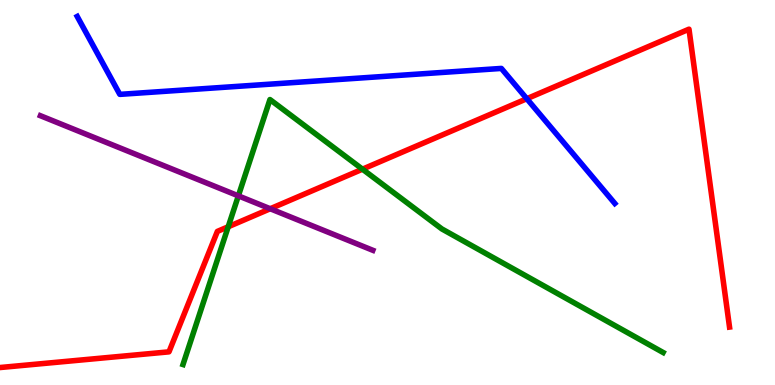[{'lines': ['blue', 'red'], 'intersections': [{'x': 6.8, 'y': 7.44}]}, {'lines': ['green', 'red'], 'intersections': [{'x': 2.94, 'y': 4.11}, {'x': 4.68, 'y': 5.61}]}, {'lines': ['purple', 'red'], 'intersections': [{'x': 3.49, 'y': 4.58}]}, {'lines': ['blue', 'green'], 'intersections': []}, {'lines': ['blue', 'purple'], 'intersections': []}, {'lines': ['green', 'purple'], 'intersections': [{'x': 3.08, 'y': 4.91}]}]